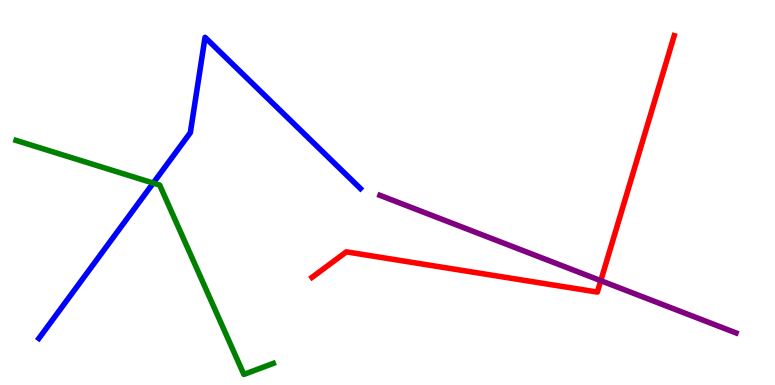[{'lines': ['blue', 'red'], 'intersections': []}, {'lines': ['green', 'red'], 'intersections': []}, {'lines': ['purple', 'red'], 'intersections': [{'x': 7.75, 'y': 2.71}]}, {'lines': ['blue', 'green'], 'intersections': [{'x': 1.98, 'y': 5.25}]}, {'lines': ['blue', 'purple'], 'intersections': []}, {'lines': ['green', 'purple'], 'intersections': []}]